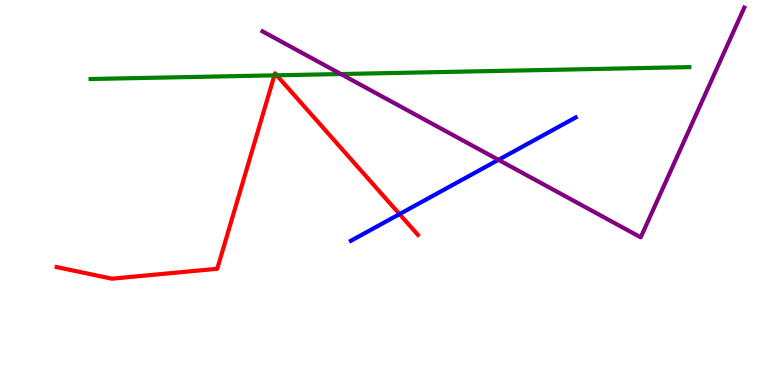[{'lines': ['blue', 'red'], 'intersections': [{'x': 5.16, 'y': 4.44}]}, {'lines': ['green', 'red'], 'intersections': [{'x': 3.54, 'y': 8.04}, {'x': 3.57, 'y': 8.04}]}, {'lines': ['purple', 'red'], 'intersections': []}, {'lines': ['blue', 'green'], 'intersections': []}, {'lines': ['blue', 'purple'], 'intersections': [{'x': 6.43, 'y': 5.85}]}, {'lines': ['green', 'purple'], 'intersections': [{'x': 4.4, 'y': 8.08}]}]